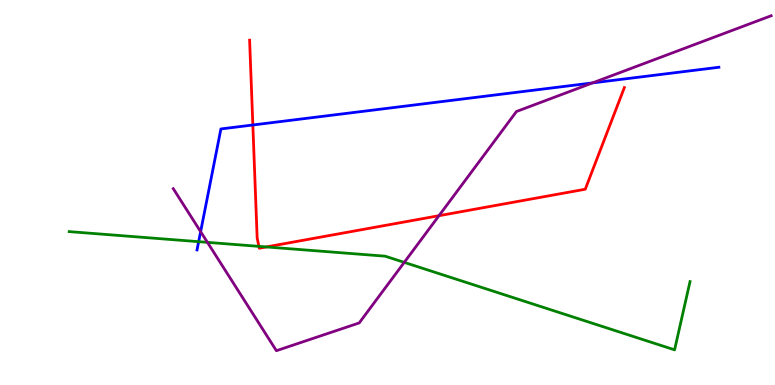[{'lines': ['blue', 'red'], 'intersections': [{'x': 3.26, 'y': 6.75}]}, {'lines': ['green', 'red'], 'intersections': [{'x': 3.34, 'y': 3.6}, {'x': 3.44, 'y': 3.59}]}, {'lines': ['purple', 'red'], 'intersections': [{'x': 5.66, 'y': 4.4}]}, {'lines': ['blue', 'green'], 'intersections': [{'x': 2.56, 'y': 3.72}]}, {'lines': ['blue', 'purple'], 'intersections': [{'x': 2.59, 'y': 3.98}, {'x': 7.65, 'y': 7.85}]}, {'lines': ['green', 'purple'], 'intersections': [{'x': 2.68, 'y': 3.7}, {'x': 5.22, 'y': 3.19}]}]